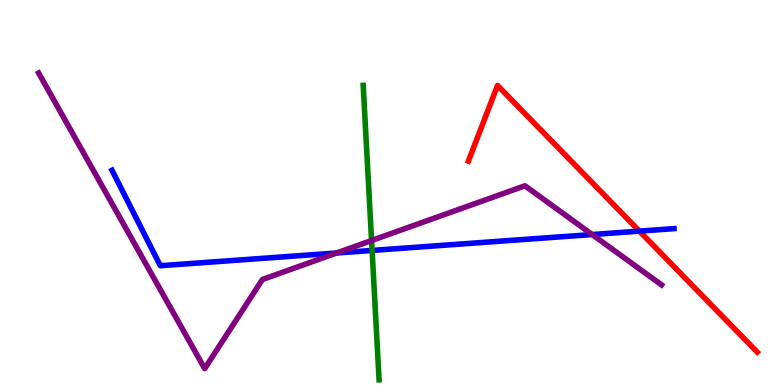[{'lines': ['blue', 'red'], 'intersections': [{'x': 8.25, 'y': 4.0}]}, {'lines': ['green', 'red'], 'intersections': []}, {'lines': ['purple', 'red'], 'intersections': []}, {'lines': ['blue', 'green'], 'intersections': [{'x': 4.8, 'y': 3.5}]}, {'lines': ['blue', 'purple'], 'intersections': [{'x': 4.34, 'y': 3.43}, {'x': 7.64, 'y': 3.91}]}, {'lines': ['green', 'purple'], 'intersections': [{'x': 4.79, 'y': 3.75}]}]